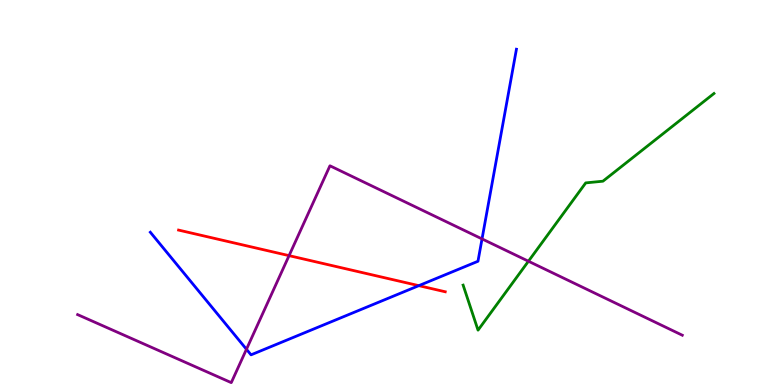[{'lines': ['blue', 'red'], 'intersections': [{'x': 5.4, 'y': 2.58}]}, {'lines': ['green', 'red'], 'intersections': []}, {'lines': ['purple', 'red'], 'intersections': [{'x': 3.73, 'y': 3.36}]}, {'lines': ['blue', 'green'], 'intersections': []}, {'lines': ['blue', 'purple'], 'intersections': [{'x': 3.18, 'y': 0.928}, {'x': 6.22, 'y': 3.79}]}, {'lines': ['green', 'purple'], 'intersections': [{'x': 6.82, 'y': 3.21}]}]